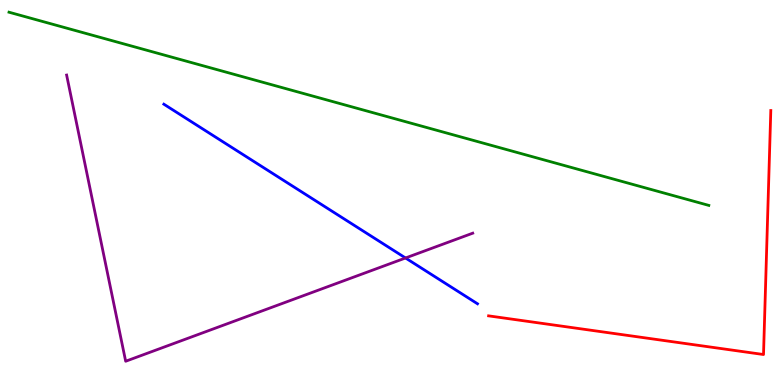[{'lines': ['blue', 'red'], 'intersections': []}, {'lines': ['green', 'red'], 'intersections': []}, {'lines': ['purple', 'red'], 'intersections': []}, {'lines': ['blue', 'green'], 'intersections': []}, {'lines': ['blue', 'purple'], 'intersections': [{'x': 5.23, 'y': 3.3}]}, {'lines': ['green', 'purple'], 'intersections': []}]